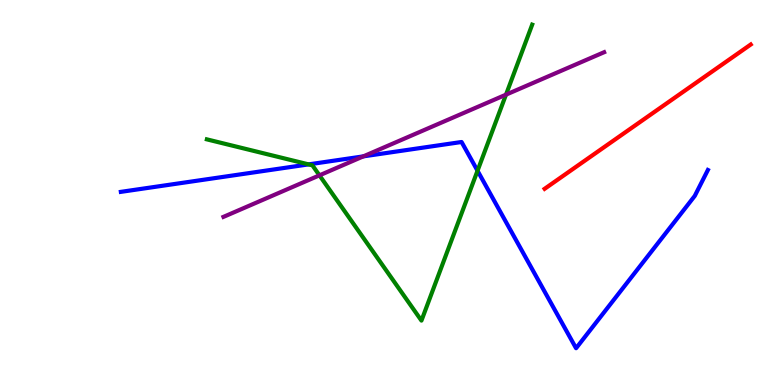[{'lines': ['blue', 'red'], 'intersections': []}, {'lines': ['green', 'red'], 'intersections': []}, {'lines': ['purple', 'red'], 'intersections': []}, {'lines': ['blue', 'green'], 'intersections': [{'x': 3.98, 'y': 5.73}, {'x': 6.16, 'y': 5.57}]}, {'lines': ['blue', 'purple'], 'intersections': [{'x': 4.69, 'y': 5.94}]}, {'lines': ['green', 'purple'], 'intersections': [{'x': 4.12, 'y': 5.45}, {'x': 6.53, 'y': 7.54}]}]